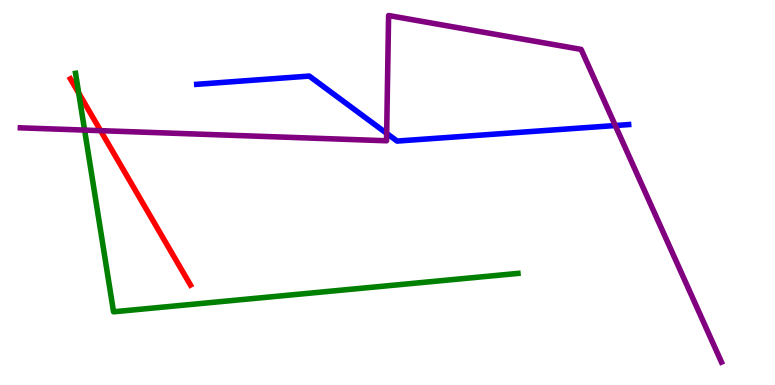[{'lines': ['blue', 'red'], 'intersections': []}, {'lines': ['green', 'red'], 'intersections': [{'x': 1.02, 'y': 7.58}]}, {'lines': ['purple', 'red'], 'intersections': [{'x': 1.3, 'y': 6.61}]}, {'lines': ['blue', 'green'], 'intersections': []}, {'lines': ['blue', 'purple'], 'intersections': [{'x': 4.99, 'y': 6.54}, {'x': 7.94, 'y': 6.74}]}, {'lines': ['green', 'purple'], 'intersections': [{'x': 1.09, 'y': 6.62}]}]